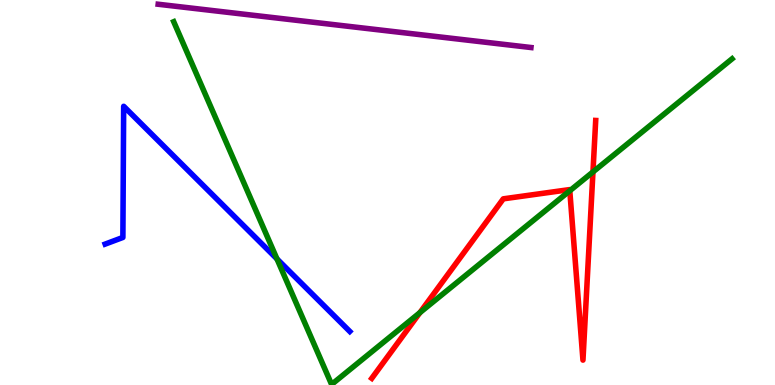[{'lines': ['blue', 'red'], 'intersections': []}, {'lines': ['green', 'red'], 'intersections': [{'x': 5.42, 'y': 1.88}, {'x': 7.35, 'y': 5.04}, {'x': 7.65, 'y': 5.53}]}, {'lines': ['purple', 'red'], 'intersections': []}, {'lines': ['blue', 'green'], 'intersections': [{'x': 3.57, 'y': 3.28}]}, {'lines': ['blue', 'purple'], 'intersections': []}, {'lines': ['green', 'purple'], 'intersections': []}]